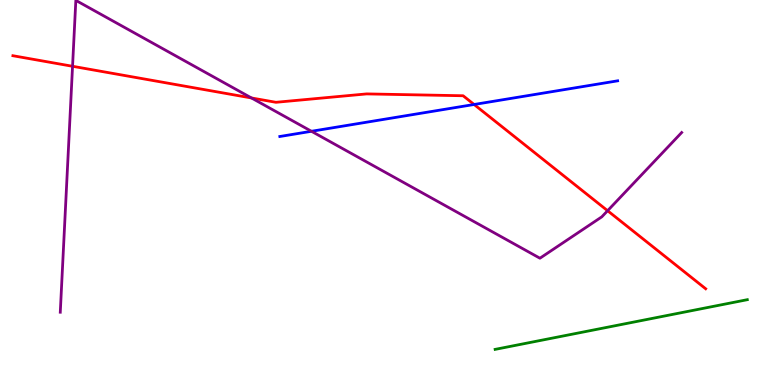[{'lines': ['blue', 'red'], 'intersections': [{'x': 6.12, 'y': 7.29}]}, {'lines': ['green', 'red'], 'intersections': []}, {'lines': ['purple', 'red'], 'intersections': [{'x': 0.936, 'y': 8.28}, {'x': 3.25, 'y': 7.46}, {'x': 7.84, 'y': 4.53}]}, {'lines': ['blue', 'green'], 'intersections': []}, {'lines': ['blue', 'purple'], 'intersections': [{'x': 4.02, 'y': 6.59}]}, {'lines': ['green', 'purple'], 'intersections': []}]